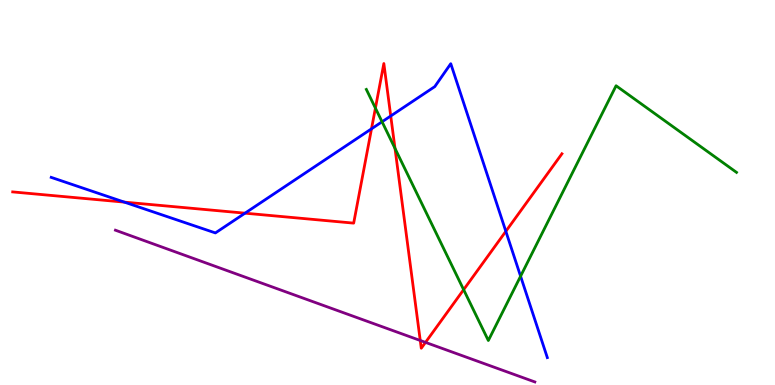[{'lines': ['blue', 'red'], 'intersections': [{'x': 1.61, 'y': 4.75}, {'x': 3.16, 'y': 4.46}, {'x': 4.79, 'y': 6.65}, {'x': 5.04, 'y': 6.99}, {'x': 6.53, 'y': 3.99}]}, {'lines': ['green', 'red'], 'intersections': [{'x': 4.84, 'y': 7.19}, {'x': 5.1, 'y': 6.14}, {'x': 5.98, 'y': 2.48}]}, {'lines': ['purple', 'red'], 'intersections': [{'x': 5.42, 'y': 1.16}, {'x': 5.49, 'y': 1.11}]}, {'lines': ['blue', 'green'], 'intersections': [{'x': 4.93, 'y': 6.84}, {'x': 6.72, 'y': 2.83}]}, {'lines': ['blue', 'purple'], 'intersections': []}, {'lines': ['green', 'purple'], 'intersections': []}]